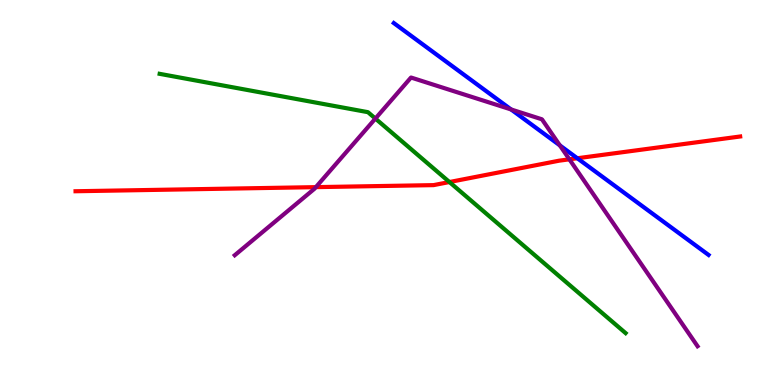[{'lines': ['blue', 'red'], 'intersections': [{'x': 7.45, 'y': 5.89}]}, {'lines': ['green', 'red'], 'intersections': [{'x': 5.8, 'y': 5.27}]}, {'lines': ['purple', 'red'], 'intersections': [{'x': 4.08, 'y': 5.14}, {'x': 7.35, 'y': 5.86}]}, {'lines': ['blue', 'green'], 'intersections': []}, {'lines': ['blue', 'purple'], 'intersections': [{'x': 6.59, 'y': 7.16}, {'x': 7.22, 'y': 6.22}]}, {'lines': ['green', 'purple'], 'intersections': [{'x': 4.84, 'y': 6.92}]}]